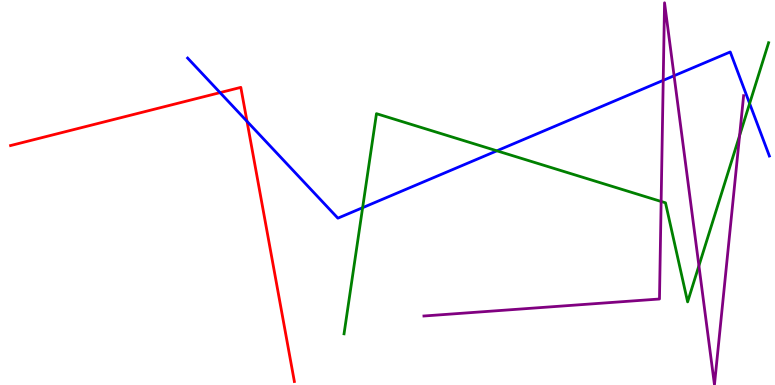[{'lines': ['blue', 'red'], 'intersections': [{'x': 2.84, 'y': 7.59}, {'x': 3.19, 'y': 6.85}]}, {'lines': ['green', 'red'], 'intersections': []}, {'lines': ['purple', 'red'], 'intersections': []}, {'lines': ['blue', 'green'], 'intersections': [{'x': 4.68, 'y': 4.61}, {'x': 6.41, 'y': 6.08}, {'x': 9.67, 'y': 7.31}]}, {'lines': ['blue', 'purple'], 'intersections': [{'x': 8.56, 'y': 7.91}, {'x': 8.7, 'y': 8.03}]}, {'lines': ['green', 'purple'], 'intersections': [{'x': 8.53, 'y': 4.77}, {'x': 9.02, 'y': 3.1}, {'x': 9.54, 'y': 6.48}]}]